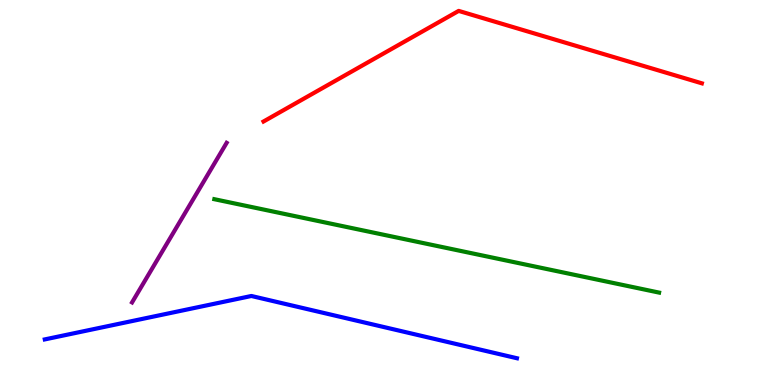[{'lines': ['blue', 'red'], 'intersections': []}, {'lines': ['green', 'red'], 'intersections': []}, {'lines': ['purple', 'red'], 'intersections': []}, {'lines': ['blue', 'green'], 'intersections': []}, {'lines': ['blue', 'purple'], 'intersections': []}, {'lines': ['green', 'purple'], 'intersections': []}]